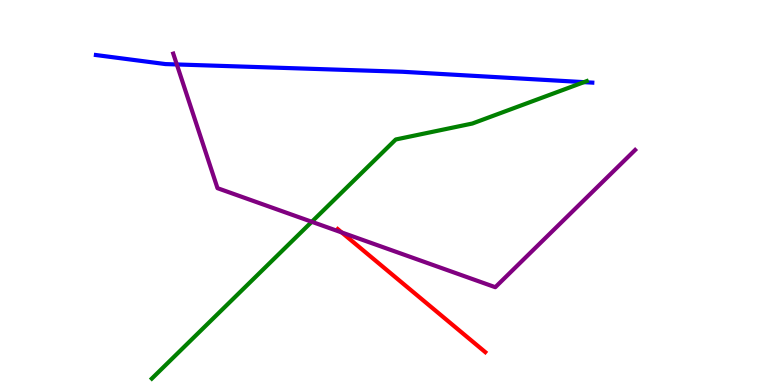[{'lines': ['blue', 'red'], 'intersections': []}, {'lines': ['green', 'red'], 'intersections': []}, {'lines': ['purple', 'red'], 'intersections': [{'x': 4.41, 'y': 3.96}]}, {'lines': ['blue', 'green'], 'intersections': [{'x': 7.54, 'y': 7.87}]}, {'lines': ['blue', 'purple'], 'intersections': [{'x': 2.28, 'y': 8.33}]}, {'lines': ['green', 'purple'], 'intersections': [{'x': 4.02, 'y': 4.24}]}]